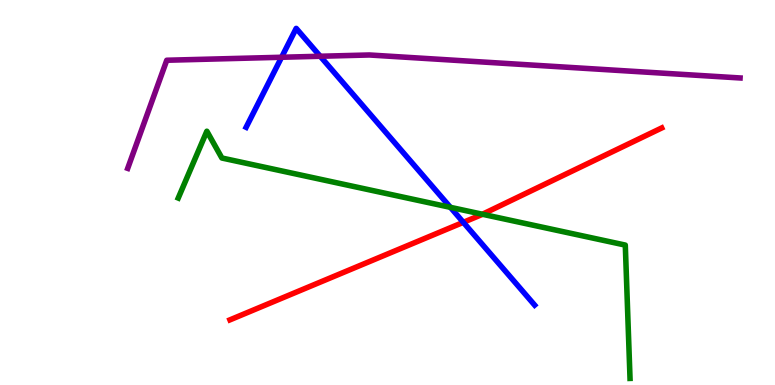[{'lines': ['blue', 'red'], 'intersections': [{'x': 5.98, 'y': 4.23}]}, {'lines': ['green', 'red'], 'intersections': [{'x': 6.23, 'y': 4.43}]}, {'lines': ['purple', 'red'], 'intersections': []}, {'lines': ['blue', 'green'], 'intersections': [{'x': 5.81, 'y': 4.61}]}, {'lines': ['blue', 'purple'], 'intersections': [{'x': 3.63, 'y': 8.51}, {'x': 4.13, 'y': 8.54}]}, {'lines': ['green', 'purple'], 'intersections': []}]